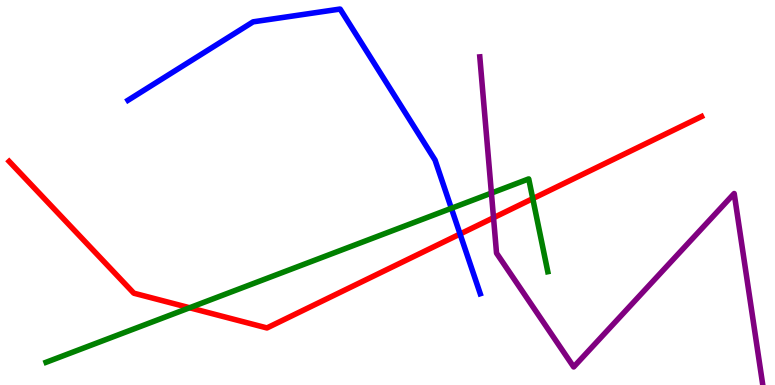[{'lines': ['blue', 'red'], 'intersections': [{'x': 5.94, 'y': 3.92}]}, {'lines': ['green', 'red'], 'intersections': [{'x': 2.45, 'y': 2.01}, {'x': 6.87, 'y': 4.84}]}, {'lines': ['purple', 'red'], 'intersections': [{'x': 6.37, 'y': 4.34}]}, {'lines': ['blue', 'green'], 'intersections': [{'x': 5.82, 'y': 4.59}]}, {'lines': ['blue', 'purple'], 'intersections': []}, {'lines': ['green', 'purple'], 'intersections': [{'x': 6.34, 'y': 4.98}]}]